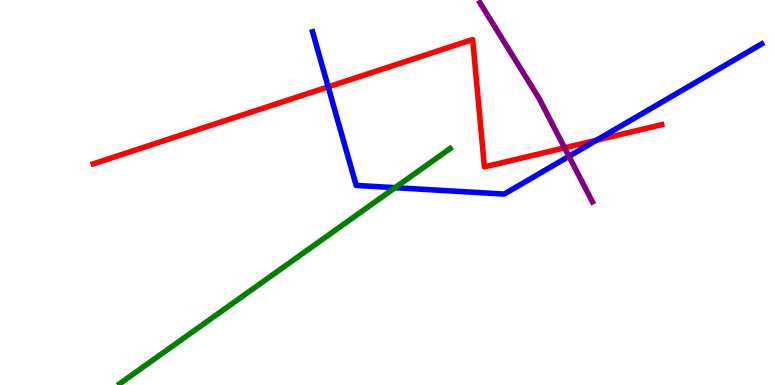[{'lines': ['blue', 'red'], 'intersections': [{'x': 4.23, 'y': 7.74}, {'x': 7.7, 'y': 6.36}]}, {'lines': ['green', 'red'], 'intersections': []}, {'lines': ['purple', 'red'], 'intersections': [{'x': 7.28, 'y': 6.16}]}, {'lines': ['blue', 'green'], 'intersections': [{'x': 5.1, 'y': 5.13}]}, {'lines': ['blue', 'purple'], 'intersections': [{'x': 7.34, 'y': 5.94}]}, {'lines': ['green', 'purple'], 'intersections': []}]